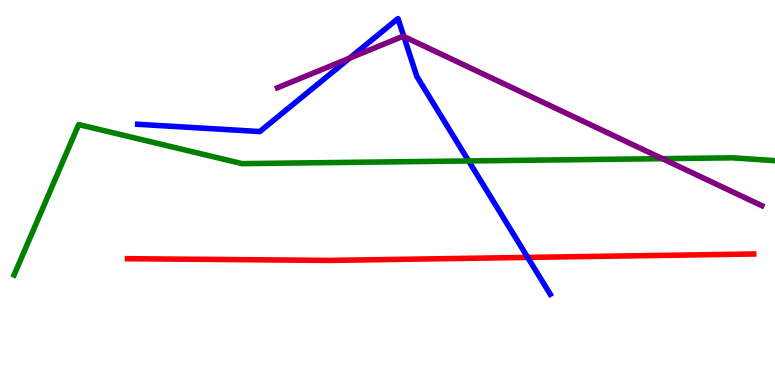[{'lines': ['blue', 'red'], 'intersections': [{'x': 6.81, 'y': 3.31}]}, {'lines': ['green', 'red'], 'intersections': []}, {'lines': ['purple', 'red'], 'intersections': []}, {'lines': ['blue', 'green'], 'intersections': [{'x': 6.05, 'y': 5.82}]}, {'lines': ['blue', 'purple'], 'intersections': [{'x': 4.51, 'y': 8.49}, {'x': 5.21, 'y': 9.05}]}, {'lines': ['green', 'purple'], 'intersections': [{'x': 8.55, 'y': 5.88}]}]